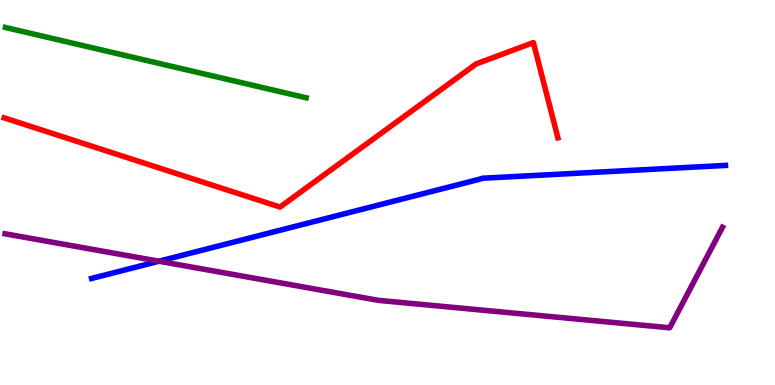[{'lines': ['blue', 'red'], 'intersections': []}, {'lines': ['green', 'red'], 'intersections': []}, {'lines': ['purple', 'red'], 'intersections': []}, {'lines': ['blue', 'green'], 'intersections': []}, {'lines': ['blue', 'purple'], 'intersections': [{'x': 2.05, 'y': 3.21}]}, {'lines': ['green', 'purple'], 'intersections': []}]